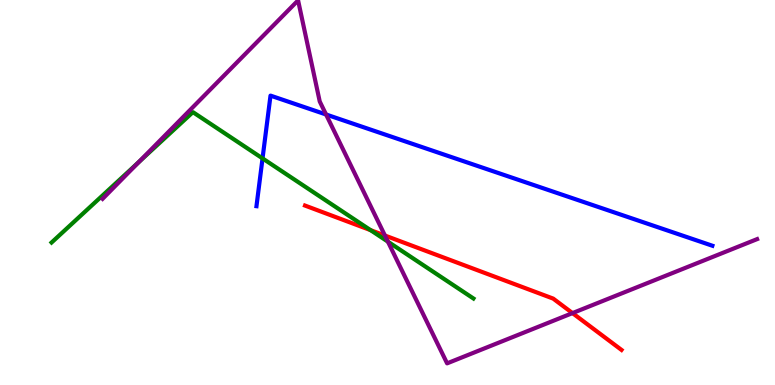[{'lines': ['blue', 'red'], 'intersections': []}, {'lines': ['green', 'red'], 'intersections': [{'x': 4.78, 'y': 4.02}]}, {'lines': ['purple', 'red'], 'intersections': [{'x': 4.97, 'y': 3.88}, {'x': 7.39, 'y': 1.87}]}, {'lines': ['blue', 'green'], 'intersections': [{'x': 3.39, 'y': 5.89}]}, {'lines': ['blue', 'purple'], 'intersections': [{'x': 4.21, 'y': 7.03}]}, {'lines': ['green', 'purple'], 'intersections': [{'x': 1.79, 'y': 5.79}, {'x': 5.01, 'y': 3.72}]}]